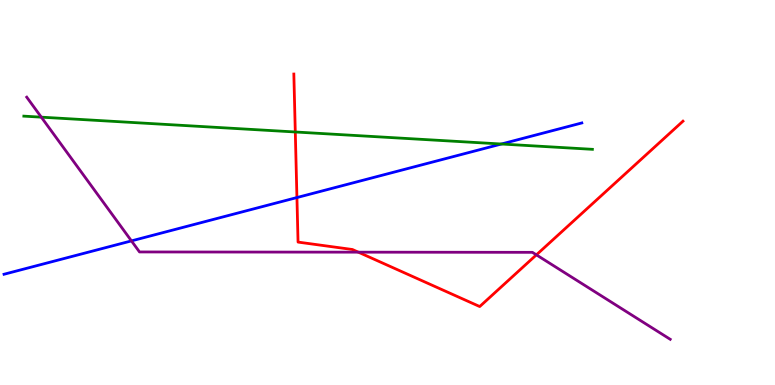[{'lines': ['blue', 'red'], 'intersections': [{'x': 3.83, 'y': 4.87}]}, {'lines': ['green', 'red'], 'intersections': [{'x': 3.81, 'y': 6.57}]}, {'lines': ['purple', 'red'], 'intersections': [{'x': 4.62, 'y': 3.45}, {'x': 6.92, 'y': 3.38}]}, {'lines': ['blue', 'green'], 'intersections': [{'x': 6.47, 'y': 6.26}]}, {'lines': ['blue', 'purple'], 'intersections': [{'x': 1.7, 'y': 3.74}]}, {'lines': ['green', 'purple'], 'intersections': [{'x': 0.533, 'y': 6.96}]}]